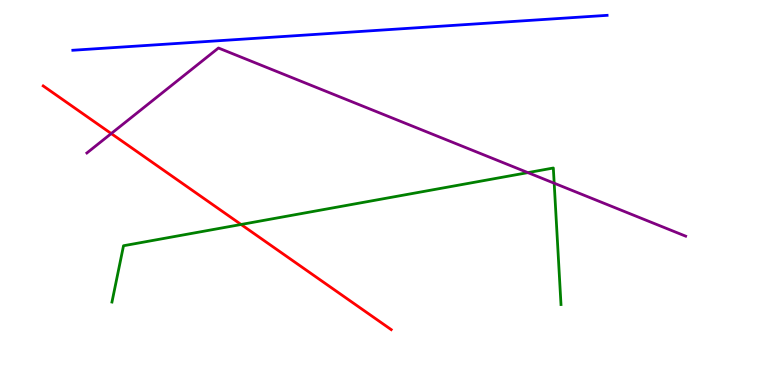[{'lines': ['blue', 'red'], 'intersections': []}, {'lines': ['green', 'red'], 'intersections': [{'x': 3.11, 'y': 4.17}]}, {'lines': ['purple', 'red'], 'intersections': [{'x': 1.44, 'y': 6.53}]}, {'lines': ['blue', 'green'], 'intersections': []}, {'lines': ['blue', 'purple'], 'intersections': []}, {'lines': ['green', 'purple'], 'intersections': [{'x': 6.81, 'y': 5.52}, {'x': 7.15, 'y': 5.24}]}]